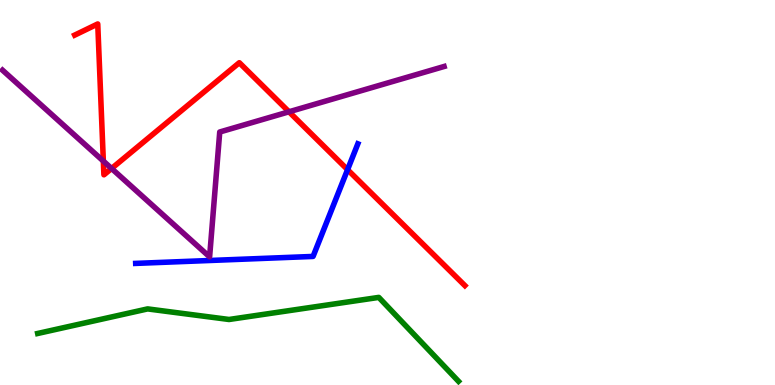[{'lines': ['blue', 'red'], 'intersections': [{'x': 4.48, 'y': 5.59}]}, {'lines': ['green', 'red'], 'intersections': []}, {'lines': ['purple', 'red'], 'intersections': [{'x': 1.33, 'y': 5.82}, {'x': 1.44, 'y': 5.62}, {'x': 3.73, 'y': 7.1}]}, {'lines': ['blue', 'green'], 'intersections': []}, {'lines': ['blue', 'purple'], 'intersections': []}, {'lines': ['green', 'purple'], 'intersections': []}]